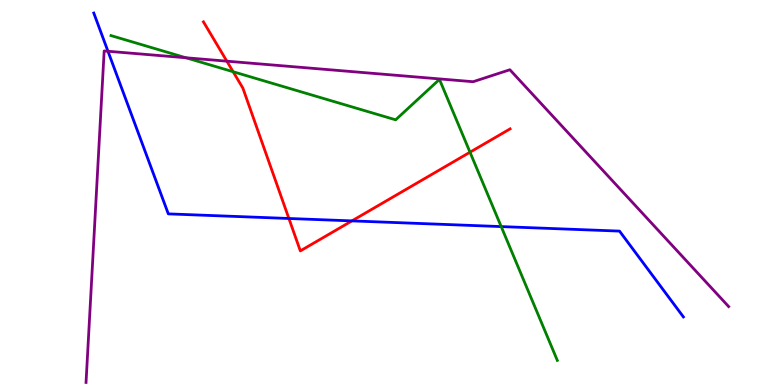[{'lines': ['blue', 'red'], 'intersections': [{'x': 3.73, 'y': 4.33}, {'x': 4.54, 'y': 4.26}]}, {'lines': ['green', 'red'], 'intersections': [{'x': 3.01, 'y': 8.14}, {'x': 6.06, 'y': 6.05}]}, {'lines': ['purple', 'red'], 'intersections': [{'x': 2.93, 'y': 8.41}]}, {'lines': ['blue', 'green'], 'intersections': [{'x': 6.47, 'y': 4.11}]}, {'lines': ['blue', 'purple'], 'intersections': [{'x': 1.39, 'y': 8.67}]}, {'lines': ['green', 'purple'], 'intersections': [{'x': 2.4, 'y': 8.5}]}]